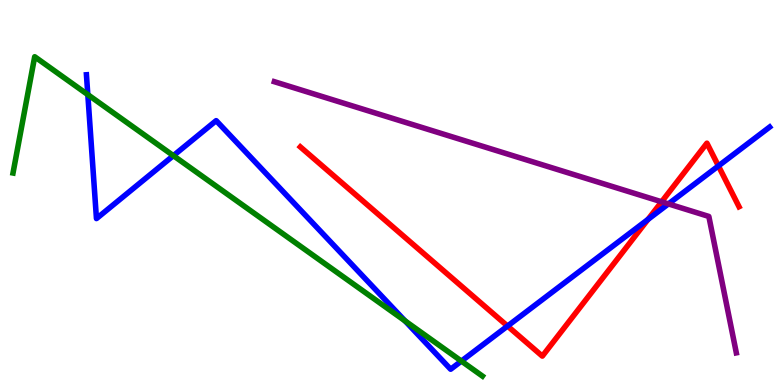[{'lines': ['blue', 'red'], 'intersections': [{'x': 6.55, 'y': 1.53}, {'x': 8.36, 'y': 4.3}, {'x': 9.27, 'y': 5.69}]}, {'lines': ['green', 'red'], 'intersections': []}, {'lines': ['purple', 'red'], 'intersections': [{'x': 8.54, 'y': 4.76}]}, {'lines': ['blue', 'green'], 'intersections': [{'x': 1.13, 'y': 7.54}, {'x': 2.24, 'y': 5.96}, {'x': 5.23, 'y': 1.66}, {'x': 5.95, 'y': 0.621}]}, {'lines': ['blue', 'purple'], 'intersections': [{'x': 8.62, 'y': 4.7}]}, {'lines': ['green', 'purple'], 'intersections': []}]